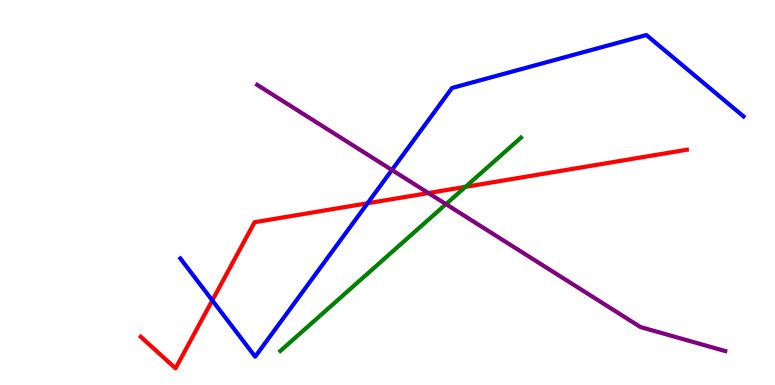[{'lines': ['blue', 'red'], 'intersections': [{'x': 2.74, 'y': 2.2}, {'x': 4.74, 'y': 4.72}]}, {'lines': ['green', 'red'], 'intersections': [{'x': 6.01, 'y': 5.15}]}, {'lines': ['purple', 'red'], 'intersections': [{'x': 5.53, 'y': 4.99}]}, {'lines': ['blue', 'green'], 'intersections': []}, {'lines': ['blue', 'purple'], 'intersections': [{'x': 5.06, 'y': 5.58}]}, {'lines': ['green', 'purple'], 'intersections': [{'x': 5.75, 'y': 4.7}]}]